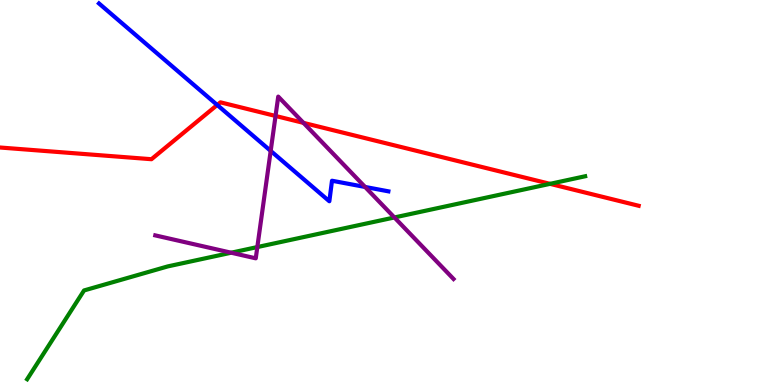[{'lines': ['blue', 'red'], 'intersections': [{'x': 2.8, 'y': 7.27}]}, {'lines': ['green', 'red'], 'intersections': [{'x': 7.1, 'y': 5.22}]}, {'lines': ['purple', 'red'], 'intersections': [{'x': 3.56, 'y': 6.99}, {'x': 3.92, 'y': 6.81}]}, {'lines': ['blue', 'green'], 'intersections': []}, {'lines': ['blue', 'purple'], 'intersections': [{'x': 3.49, 'y': 6.08}, {'x': 4.71, 'y': 5.14}]}, {'lines': ['green', 'purple'], 'intersections': [{'x': 2.98, 'y': 3.44}, {'x': 3.32, 'y': 3.58}, {'x': 5.09, 'y': 4.35}]}]